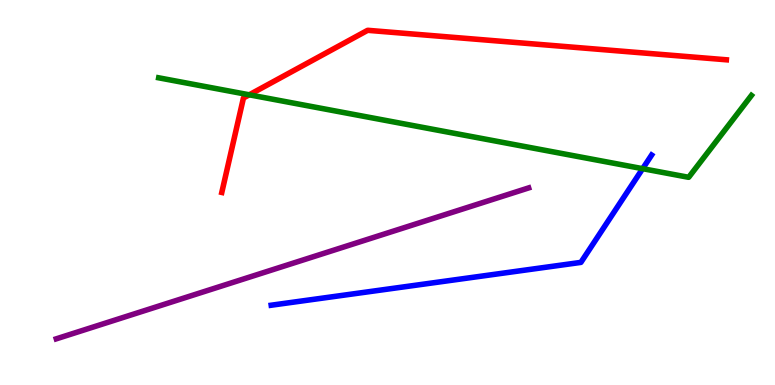[{'lines': ['blue', 'red'], 'intersections': []}, {'lines': ['green', 'red'], 'intersections': [{'x': 3.22, 'y': 7.54}]}, {'lines': ['purple', 'red'], 'intersections': []}, {'lines': ['blue', 'green'], 'intersections': [{'x': 8.29, 'y': 5.62}]}, {'lines': ['blue', 'purple'], 'intersections': []}, {'lines': ['green', 'purple'], 'intersections': []}]